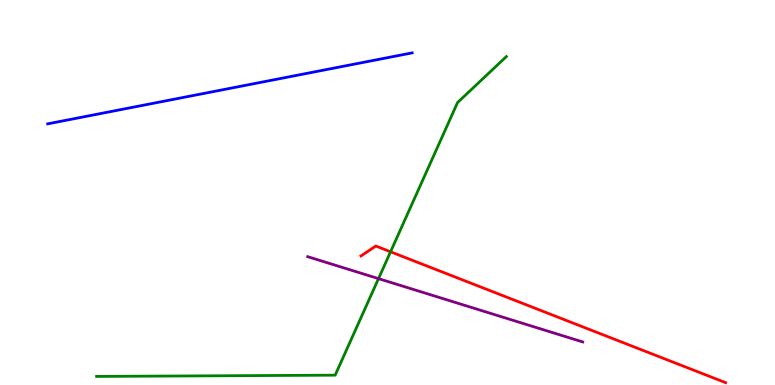[{'lines': ['blue', 'red'], 'intersections': []}, {'lines': ['green', 'red'], 'intersections': [{'x': 5.04, 'y': 3.46}]}, {'lines': ['purple', 'red'], 'intersections': []}, {'lines': ['blue', 'green'], 'intersections': []}, {'lines': ['blue', 'purple'], 'intersections': []}, {'lines': ['green', 'purple'], 'intersections': [{'x': 4.88, 'y': 2.76}]}]